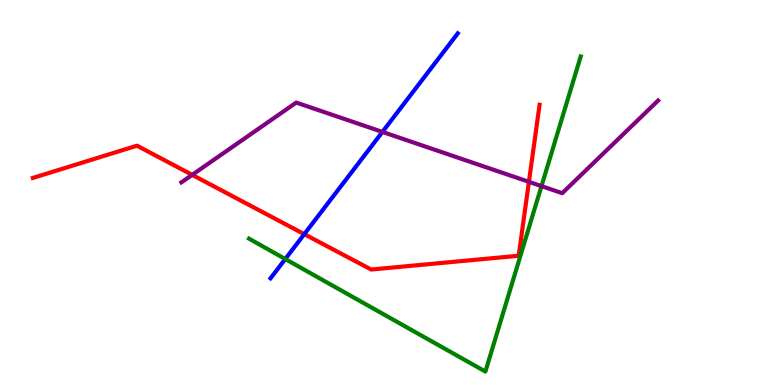[{'lines': ['blue', 'red'], 'intersections': [{'x': 3.93, 'y': 3.92}]}, {'lines': ['green', 'red'], 'intersections': []}, {'lines': ['purple', 'red'], 'intersections': [{'x': 2.48, 'y': 5.46}, {'x': 6.82, 'y': 5.28}]}, {'lines': ['blue', 'green'], 'intersections': [{'x': 3.68, 'y': 3.27}]}, {'lines': ['blue', 'purple'], 'intersections': [{'x': 4.93, 'y': 6.57}]}, {'lines': ['green', 'purple'], 'intersections': [{'x': 6.99, 'y': 5.17}]}]